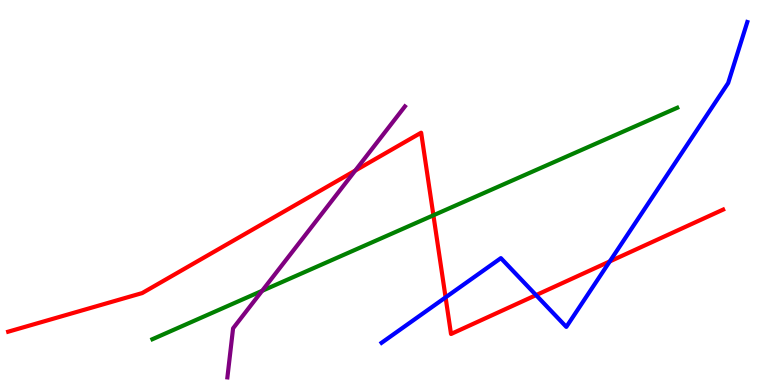[{'lines': ['blue', 'red'], 'intersections': [{'x': 5.75, 'y': 2.28}, {'x': 6.92, 'y': 2.33}, {'x': 7.87, 'y': 3.21}]}, {'lines': ['green', 'red'], 'intersections': [{'x': 5.59, 'y': 4.41}]}, {'lines': ['purple', 'red'], 'intersections': [{'x': 4.58, 'y': 5.57}]}, {'lines': ['blue', 'green'], 'intersections': []}, {'lines': ['blue', 'purple'], 'intersections': []}, {'lines': ['green', 'purple'], 'intersections': [{'x': 3.38, 'y': 2.45}]}]